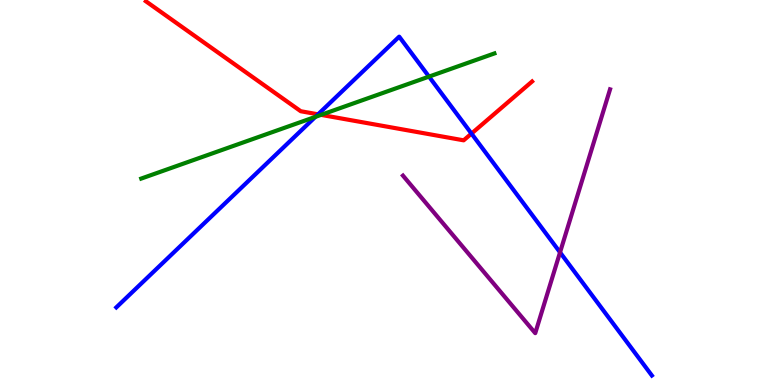[{'lines': ['blue', 'red'], 'intersections': [{'x': 4.1, 'y': 7.03}, {'x': 6.08, 'y': 6.53}]}, {'lines': ['green', 'red'], 'intersections': [{'x': 4.14, 'y': 7.02}]}, {'lines': ['purple', 'red'], 'intersections': []}, {'lines': ['blue', 'green'], 'intersections': [{'x': 4.07, 'y': 6.96}, {'x': 5.54, 'y': 8.01}]}, {'lines': ['blue', 'purple'], 'intersections': [{'x': 7.23, 'y': 3.45}]}, {'lines': ['green', 'purple'], 'intersections': []}]